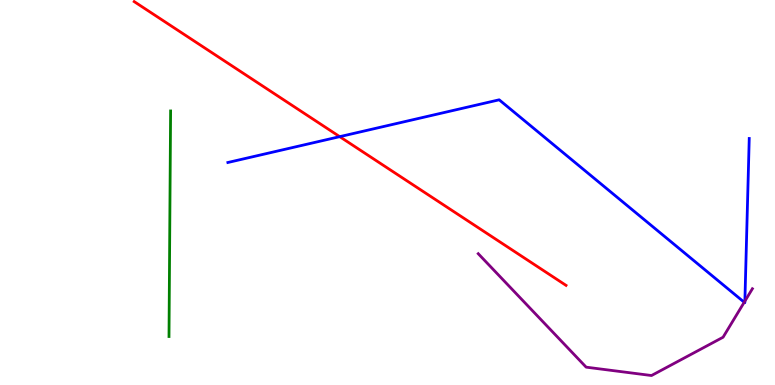[{'lines': ['blue', 'red'], 'intersections': [{'x': 4.38, 'y': 6.45}]}, {'lines': ['green', 'red'], 'intersections': []}, {'lines': ['purple', 'red'], 'intersections': []}, {'lines': ['blue', 'green'], 'intersections': []}, {'lines': ['blue', 'purple'], 'intersections': [{'x': 9.6, 'y': 2.15}, {'x': 9.61, 'y': 2.18}]}, {'lines': ['green', 'purple'], 'intersections': []}]